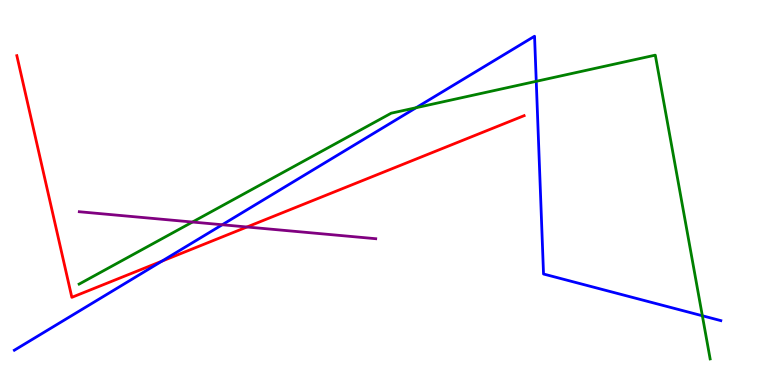[{'lines': ['blue', 'red'], 'intersections': [{'x': 2.09, 'y': 3.22}]}, {'lines': ['green', 'red'], 'intersections': []}, {'lines': ['purple', 'red'], 'intersections': [{'x': 3.19, 'y': 4.1}]}, {'lines': ['blue', 'green'], 'intersections': [{'x': 5.37, 'y': 7.2}, {'x': 6.92, 'y': 7.89}, {'x': 9.06, 'y': 1.8}]}, {'lines': ['blue', 'purple'], 'intersections': [{'x': 2.87, 'y': 4.16}]}, {'lines': ['green', 'purple'], 'intersections': [{'x': 2.48, 'y': 4.23}]}]